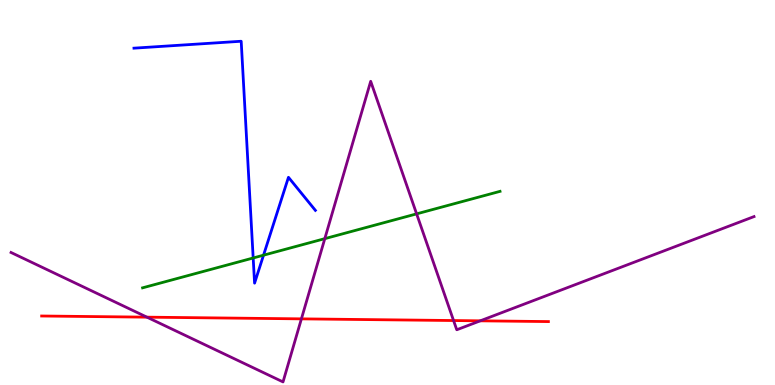[{'lines': ['blue', 'red'], 'intersections': []}, {'lines': ['green', 'red'], 'intersections': []}, {'lines': ['purple', 'red'], 'intersections': [{'x': 1.9, 'y': 1.76}, {'x': 3.89, 'y': 1.72}, {'x': 5.85, 'y': 1.67}, {'x': 6.2, 'y': 1.67}]}, {'lines': ['blue', 'green'], 'intersections': [{'x': 3.27, 'y': 3.3}, {'x': 3.4, 'y': 3.37}]}, {'lines': ['blue', 'purple'], 'intersections': []}, {'lines': ['green', 'purple'], 'intersections': [{'x': 4.19, 'y': 3.8}, {'x': 5.38, 'y': 4.44}]}]